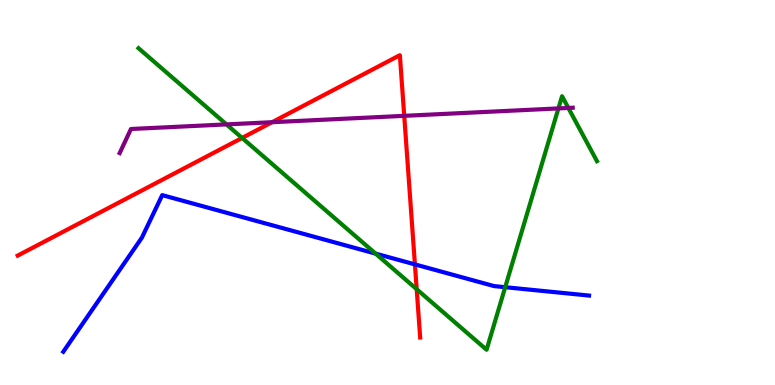[{'lines': ['blue', 'red'], 'intersections': [{'x': 5.35, 'y': 3.13}]}, {'lines': ['green', 'red'], 'intersections': [{'x': 3.12, 'y': 6.42}, {'x': 5.38, 'y': 2.49}]}, {'lines': ['purple', 'red'], 'intersections': [{'x': 3.51, 'y': 6.83}, {'x': 5.22, 'y': 6.99}]}, {'lines': ['blue', 'green'], 'intersections': [{'x': 4.85, 'y': 3.41}, {'x': 6.52, 'y': 2.54}]}, {'lines': ['blue', 'purple'], 'intersections': []}, {'lines': ['green', 'purple'], 'intersections': [{'x': 2.92, 'y': 6.77}, {'x': 7.21, 'y': 7.18}, {'x': 7.33, 'y': 7.2}]}]